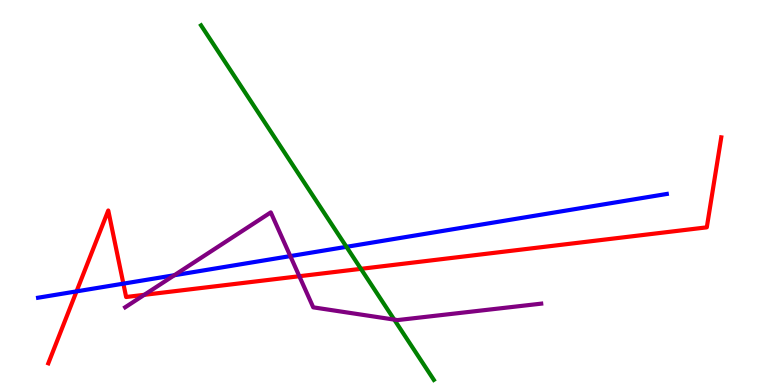[{'lines': ['blue', 'red'], 'intersections': [{'x': 0.987, 'y': 2.43}, {'x': 1.59, 'y': 2.63}]}, {'lines': ['green', 'red'], 'intersections': [{'x': 4.66, 'y': 3.02}]}, {'lines': ['purple', 'red'], 'intersections': [{'x': 1.86, 'y': 2.34}, {'x': 3.86, 'y': 2.83}]}, {'lines': ['blue', 'green'], 'intersections': [{'x': 4.47, 'y': 3.59}]}, {'lines': ['blue', 'purple'], 'intersections': [{'x': 2.25, 'y': 2.85}, {'x': 3.75, 'y': 3.35}]}, {'lines': ['green', 'purple'], 'intersections': [{'x': 5.09, 'y': 1.7}]}]